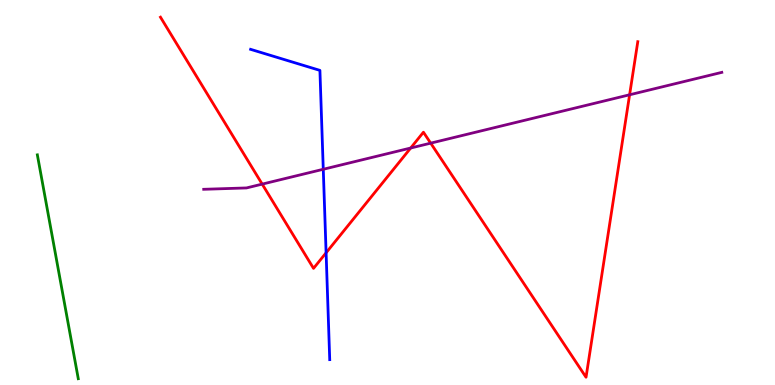[{'lines': ['blue', 'red'], 'intersections': [{'x': 4.21, 'y': 3.43}]}, {'lines': ['green', 'red'], 'intersections': []}, {'lines': ['purple', 'red'], 'intersections': [{'x': 3.38, 'y': 5.22}, {'x': 5.3, 'y': 6.16}, {'x': 5.56, 'y': 6.28}, {'x': 8.12, 'y': 7.54}]}, {'lines': ['blue', 'green'], 'intersections': []}, {'lines': ['blue', 'purple'], 'intersections': [{'x': 4.17, 'y': 5.6}]}, {'lines': ['green', 'purple'], 'intersections': []}]